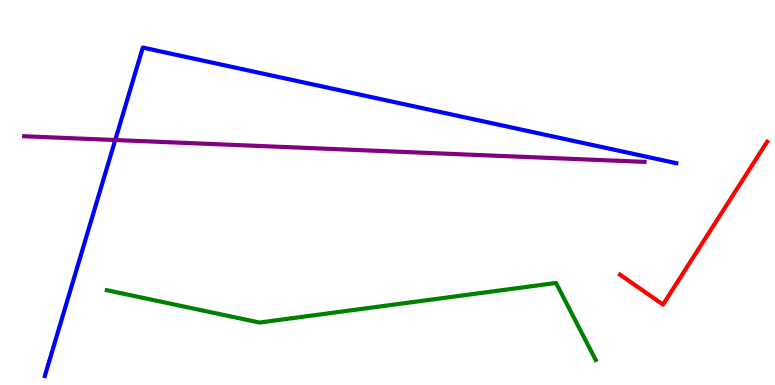[{'lines': ['blue', 'red'], 'intersections': []}, {'lines': ['green', 'red'], 'intersections': []}, {'lines': ['purple', 'red'], 'intersections': []}, {'lines': ['blue', 'green'], 'intersections': []}, {'lines': ['blue', 'purple'], 'intersections': [{'x': 1.49, 'y': 6.36}]}, {'lines': ['green', 'purple'], 'intersections': []}]